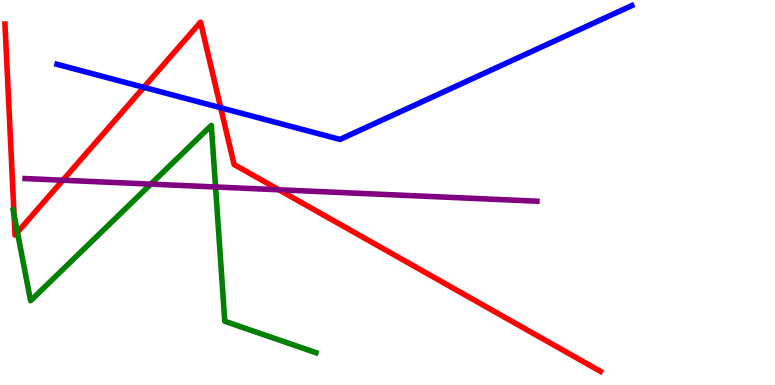[{'lines': ['blue', 'red'], 'intersections': [{'x': 1.86, 'y': 7.73}, {'x': 2.85, 'y': 7.2}]}, {'lines': ['green', 'red'], 'intersections': [{'x': 0.181, 'y': 4.42}, {'x': 0.225, 'y': 3.97}]}, {'lines': ['purple', 'red'], 'intersections': [{'x': 0.811, 'y': 5.32}, {'x': 3.6, 'y': 5.07}]}, {'lines': ['blue', 'green'], 'intersections': []}, {'lines': ['blue', 'purple'], 'intersections': []}, {'lines': ['green', 'purple'], 'intersections': [{'x': 1.95, 'y': 5.22}, {'x': 2.78, 'y': 5.14}]}]